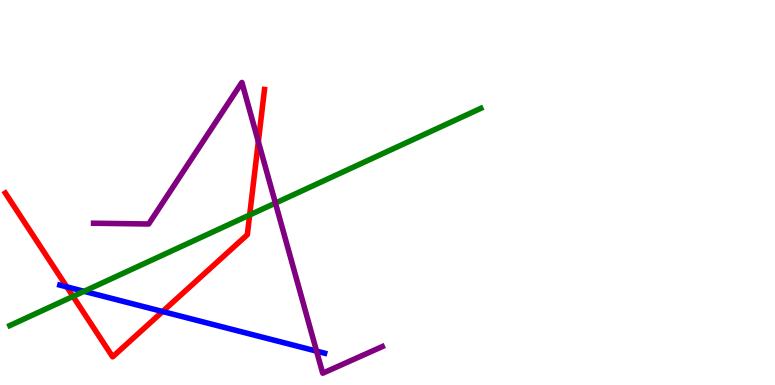[{'lines': ['blue', 'red'], 'intersections': [{'x': 0.862, 'y': 2.55}, {'x': 2.1, 'y': 1.91}]}, {'lines': ['green', 'red'], 'intersections': [{'x': 0.942, 'y': 2.3}, {'x': 3.22, 'y': 4.42}]}, {'lines': ['purple', 'red'], 'intersections': [{'x': 3.33, 'y': 6.32}]}, {'lines': ['blue', 'green'], 'intersections': [{'x': 1.08, 'y': 2.43}]}, {'lines': ['blue', 'purple'], 'intersections': [{'x': 4.08, 'y': 0.88}]}, {'lines': ['green', 'purple'], 'intersections': [{'x': 3.55, 'y': 4.73}]}]